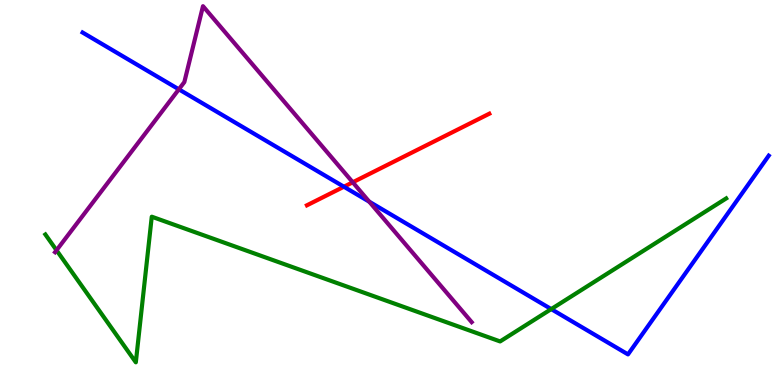[{'lines': ['blue', 'red'], 'intersections': [{'x': 4.44, 'y': 5.15}]}, {'lines': ['green', 'red'], 'intersections': []}, {'lines': ['purple', 'red'], 'intersections': [{'x': 4.55, 'y': 5.27}]}, {'lines': ['blue', 'green'], 'intersections': [{'x': 7.11, 'y': 1.97}]}, {'lines': ['blue', 'purple'], 'intersections': [{'x': 2.31, 'y': 7.68}, {'x': 4.76, 'y': 4.76}]}, {'lines': ['green', 'purple'], 'intersections': [{'x': 0.729, 'y': 3.5}]}]